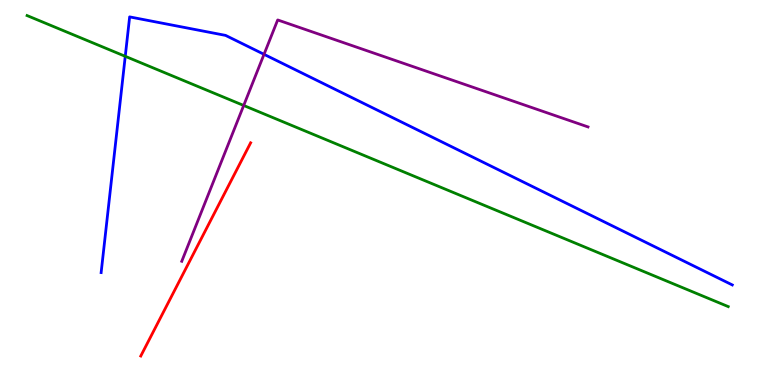[{'lines': ['blue', 'red'], 'intersections': []}, {'lines': ['green', 'red'], 'intersections': []}, {'lines': ['purple', 'red'], 'intersections': []}, {'lines': ['blue', 'green'], 'intersections': [{'x': 1.62, 'y': 8.54}]}, {'lines': ['blue', 'purple'], 'intersections': [{'x': 3.41, 'y': 8.59}]}, {'lines': ['green', 'purple'], 'intersections': [{'x': 3.14, 'y': 7.26}]}]